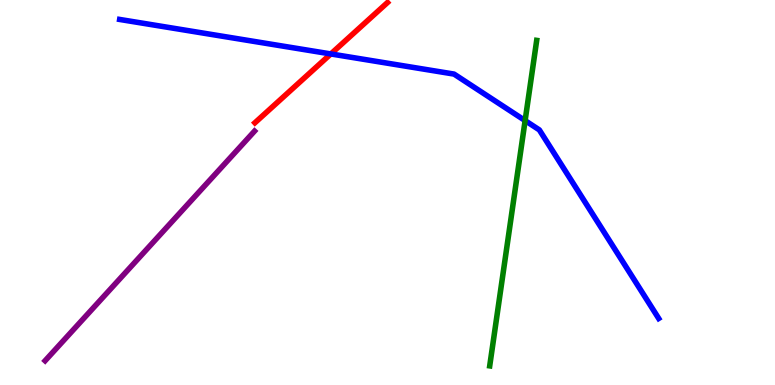[{'lines': ['blue', 'red'], 'intersections': [{'x': 4.27, 'y': 8.6}]}, {'lines': ['green', 'red'], 'intersections': []}, {'lines': ['purple', 'red'], 'intersections': []}, {'lines': ['blue', 'green'], 'intersections': [{'x': 6.78, 'y': 6.87}]}, {'lines': ['blue', 'purple'], 'intersections': []}, {'lines': ['green', 'purple'], 'intersections': []}]